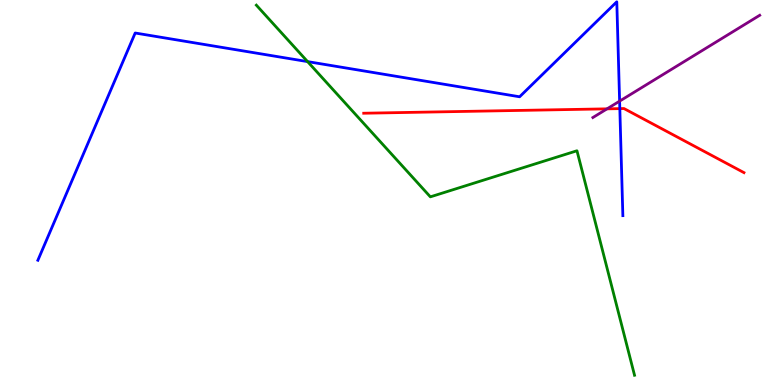[{'lines': ['blue', 'red'], 'intersections': [{'x': 8.0, 'y': 7.18}]}, {'lines': ['green', 'red'], 'intersections': []}, {'lines': ['purple', 'red'], 'intersections': [{'x': 7.83, 'y': 7.17}]}, {'lines': ['blue', 'green'], 'intersections': [{'x': 3.97, 'y': 8.4}]}, {'lines': ['blue', 'purple'], 'intersections': [{'x': 7.99, 'y': 7.37}]}, {'lines': ['green', 'purple'], 'intersections': []}]